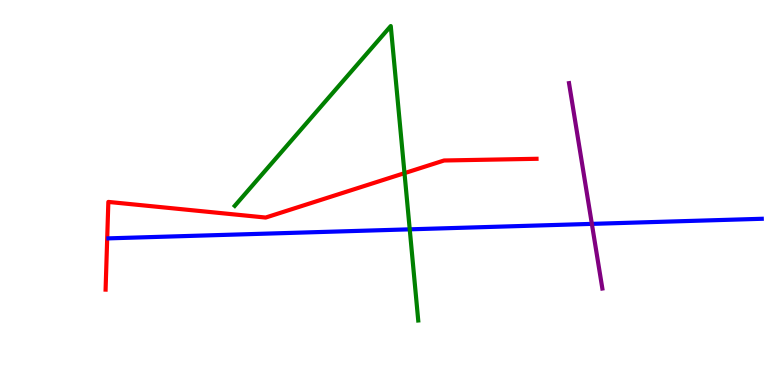[{'lines': ['blue', 'red'], 'intersections': []}, {'lines': ['green', 'red'], 'intersections': [{'x': 5.22, 'y': 5.5}]}, {'lines': ['purple', 'red'], 'intersections': []}, {'lines': ['blue', 'green'], 'intersections': [{'x': 5.29, 'y': 4.04}]}, {'lines': ['blue', 'purple'], 'intersections': [{'x': 7.64, 'y': 4.18}]}, {'lines': ['green', 'purple'], 'intersections': []}]